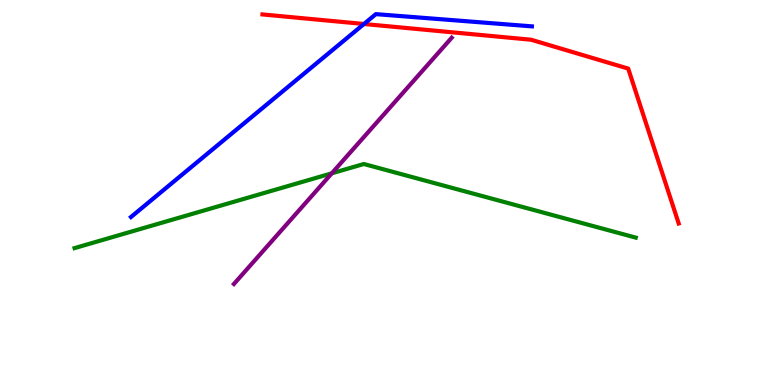[{'lines': ['blue', 'red'], 'intersections': [{'x': 4.7, 'y': 9.38}]}, {'lines': ['green', 'red'], 'intersections': []}, {'lines': ['purple', 'red'], 'intersections': []}, {'lines': ['blue', 'green'], 'intersections': []}, {'lines': ['blue', 'purple'], 'intersections': []}, {'lines': ['green', 'purple'], 'intersections': [{'x': 4.28, 'y': 5.5}]}]